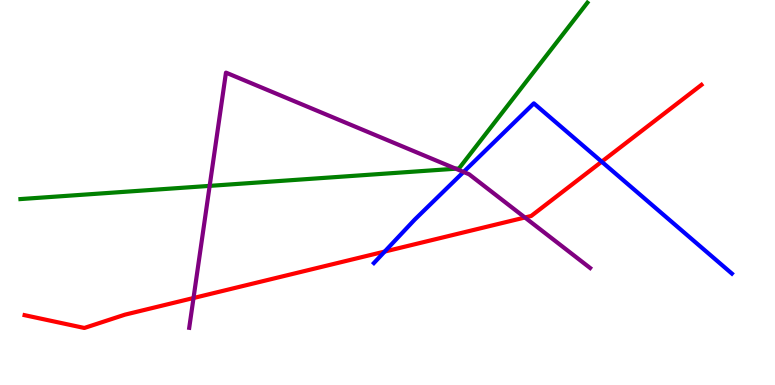[{'lines': ['blue', 'red'], 'intersections': [{'x': 4.96, 'y': 3.47}, {'x': 7.76, 'y': 5.8}]}, {'lines': ['green', 'red'], 'intersections': []}, {'lines': ['purple', 'red'], 'intersections': [{'x': 2.5, 'y': 2.26}, {'x': 6.77, 'y': 4.35}]}, {'lines': ['blue', 'green'], 'intersections': []}, {'lines': ['blue', 'purple'], 'intersections': [{'x': 5.98, 'y': 5.53}]}, {'lines': ['green', 'purple'], 'intersections': [{'x': 2.71, 'y': 5.17}, {'x': 5.88, 'y': 5.62}]}]